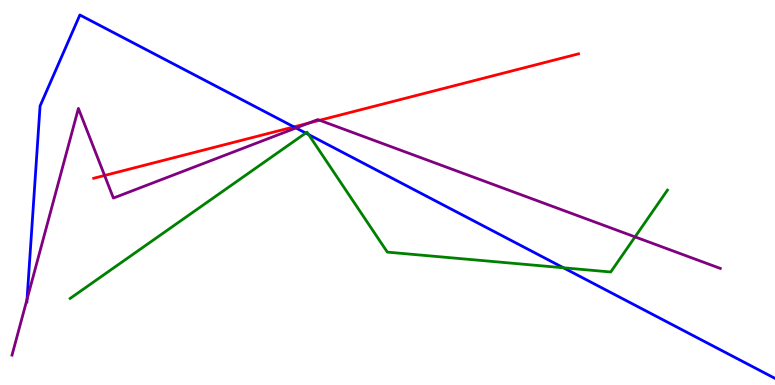[{'lines': ['blue', 'red'], 'intersections': [{'x': 3.79, 'y': 6.7}]}, {'lines': ['green', 'red'], 'intersections': []}, {'lines': ['purple', 'red'], 'intersections': [{'x': 1.35, 'y': 5.44}, {'x': 3.98, 'y': 6.8}, {'x': 4.12, 'y': 6.88}]}, {'lines': ['blue', 'green'], 'intersections': [{'x': 3.94, 'y': 6.54}, {'x': 3.98, 'y': 6.51}, {'x': 7.27, 'y': 3.04}]}, {'lines': ['blue', 'purple'], 'intersections': [{'x': 0.349, 'y': 2.23}, {'x': 3.82, 'y': 6.68}]}, {'lines': ['green', 'purple'], 'intersections': [{'x': 8.19, 'y': 3.85}]}]